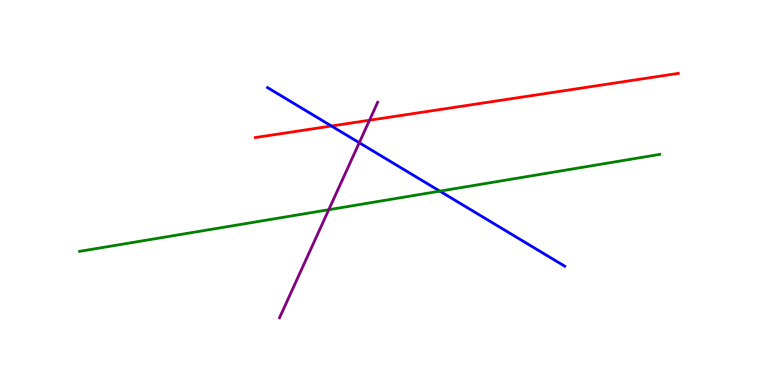[{'lines': ['blue', 'red'], 'intersections': [{'x': 4.28, 'y': 6.73}]}, {'lines': ['green', 'red'], 'intersections': []}, {'lines': ['purple', 'red'], 'intersections': [{'x': 4.77, 'y': 6.88}]}, {'lines': ['blue', 'green'], 'intersections': [{'x': 5.68, 'y': 5.04}]}, {'lines': ['blue', 'purple'], 'intersections': [{'x': 4.64, 'y': 6.29}]}, {'lines': ['green', 'purple'], 'intersections': [{'x': 4.24, 'y': 4.55}]}]